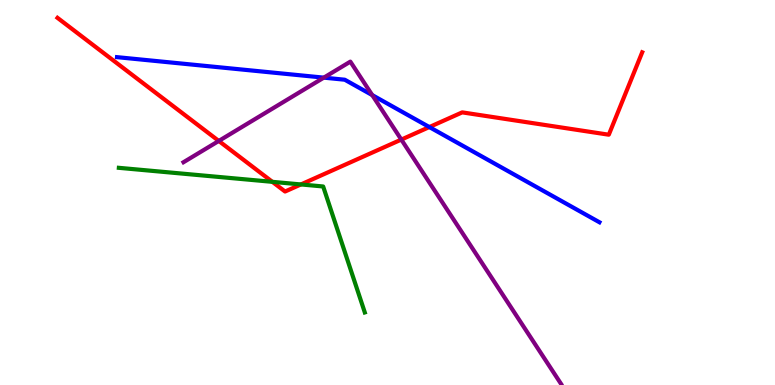[{'lines': ['blue', 'red'], 'intersections': [{'x': 5.54, 'y': 6.7}]}, {'lines': ['green', 'red'], 'intersections': [{'x': 3.51, 'y': 5.28}, {'x': 3.88, 'y': 5.21}]}, {'lines': ['purple', 'red'], 'intersections': [{'x': 2.82, 'y': 6.34}, {'x': 5.18, 'y': 6.37}]}, {'lines': ['blue', 'green'], 'intersections': []}, {'lines': ['blue', 'purple'], 'intersections': [{'x': 4.18, 'y': 7.98}, {'x': 4.8, 'y': 7.53}]}, {'lines': ['green', 'purple'], 'intersections': []}]